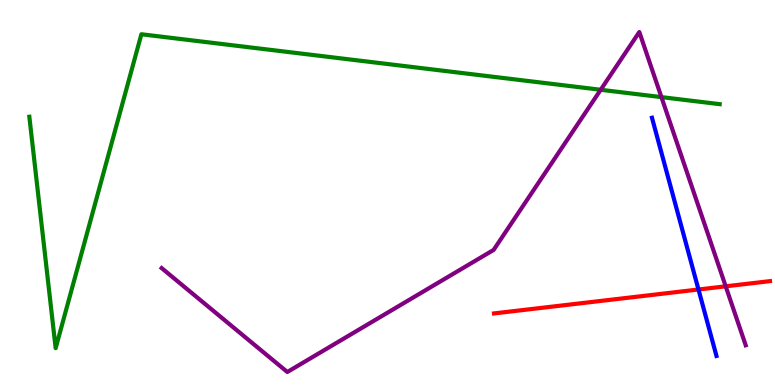[{'lines': ['blue', 'red'], 'intersections': [{'x': 9.01, 'y': 2.48}]}, {'lines': ['green', 'red'], 'intersections': []}, {'lines': ['purple', 'red'], 'intersections': [{'x': 9.36, 'y': 2.56}]}, {'lines': ['blue', 'green'], 'intersections': []}, {'lines': ['blue', 'purple'], 'intersections': []}, {'lines': ['green', 'purple'], 'intersections': [{'x': 7.75, 'y': 7.67}, {'x': 8.53, 'y': 7.48}]}]